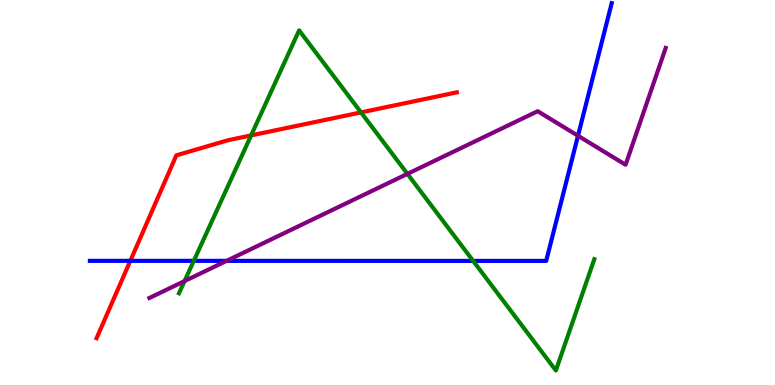[{'lines': ['blue', 'red'], 'intersections': [{'x': 1.68, 'y': 3.22}]}, {'lines': ['green', 'red'], 'intersections': [{'x': 3.24, 'y': 6.48}, {'x': 4.66, 'y': 7.08}]}, {'lines': ['purple', 'red'], 'intersections': []}, {'lines': ['blue', 'green'], 'intersections': [{'x': 2.5, 'y': 3.22}, {'x': 6.1, 'y': 3.22}]}, {'lines': ['blue', 'purple'], 'intersections': [{'x': 2.92, 'y': 3.22}, {'x': 7.46, 'y': 6.47}]}, {'lines': ['green', 'purple'], 'intersections': [{'x': 2.38, 'y': 2.7}, {'x': 5.26, 'y': 5.48}]}]